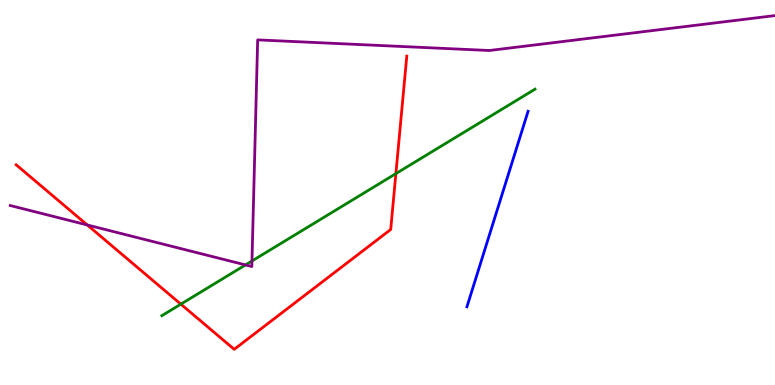[{'lines': ['blue', 'red'], 'intersections': []}, {'lines': ['green', 'red'], 'intersections': [{'x': 2.33, 'y': 2.1}, {'x': 5.11, 'y': 5.49}]}, {'lines': ['purple', 'red'], 'intersections': [{'x': 1.13, 'y': 4.16}]}, {'lines': ['blue', 'green'], 'intersections': []}, {'lines': ['blue', 'purple'], 'intersections': []}, {'lines': ['green', 'purple'], 'intersections': [{'x': 3.17, 'y': 3.12}, {'x': 3.25, 'y': 3.22}]}]